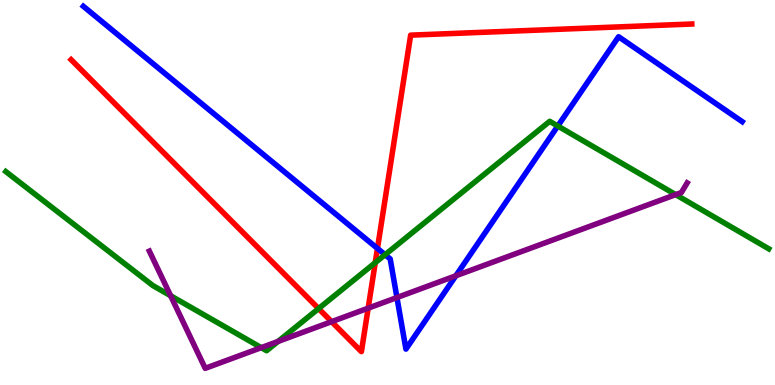[{'lines': ['blue', 'red'], 'intersections': [{'x': 4.87, 'y': 3.55}]}, {'lines': ['green', 'red'], 'intersections': [{'x': 4.11, 'y': 1.98}, {'x': 4.84, 'y': 3.18}]}, {'lines': ['purple', 'red'], 'intersections': [{'x': 4.28, 'y': 1.65}, {'x': 4.75, 'y': 2.0}]}, {'lines': ['blue', 'green'], 'intersections': [{'x': 4.97, 'y': 3.38}, {'x': 7.2, 'y': 6.73}]}, {'lines': ['blue', 'purple'], 'intersections': [{'x': 5.12, 'y': 2.27}, {'x': 5.88, 'y': 2.84}]}, {'lines': ['green', 'purple'], 'intersections': [{'x': 2.2, 'y': 2.32}, {'x': 3.37, 'y': 0.97}, {'x': 3.59, 'y': 1.13}, {'x': 8.72, 'y': 4.94}]}]